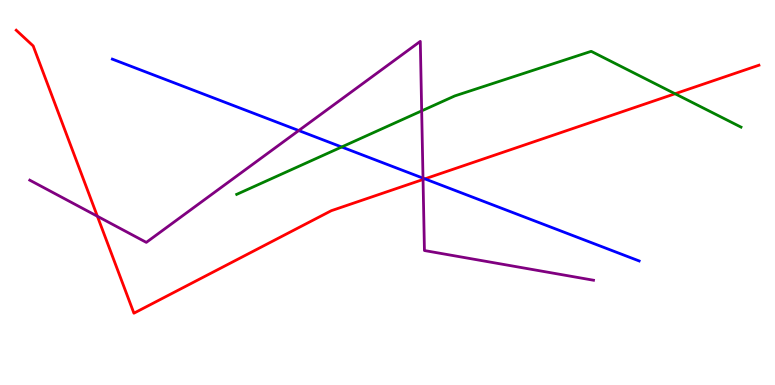[{'lines': ['blue', 'red'], 'intersections': [{'x': 5.48, 'y': 5.35}]}, {'lines': ['green', 'red'], 'intersections': [{'x': 8.71, 'y': 7.56}]}, {'lines': ['purple', 'red'], 'intersections': [{'x': 1.26, 'y': 4.38}, {'x': 5.46, 'y': 5.34}]}, {'lines': ['blue', 'green'], 'intersections': [{'x': 4.41, 'y': 6.18}]}, {'lines': ['blue', 'purple'], 'intersections': [{'x': 3.85, 'y': 6.61}, {'x': 5.46, 'y': 5.37}]}, {'lines': ['green', 'purple'], 'intersections': [{'x': 5.44, 'y': 7.12}]}]